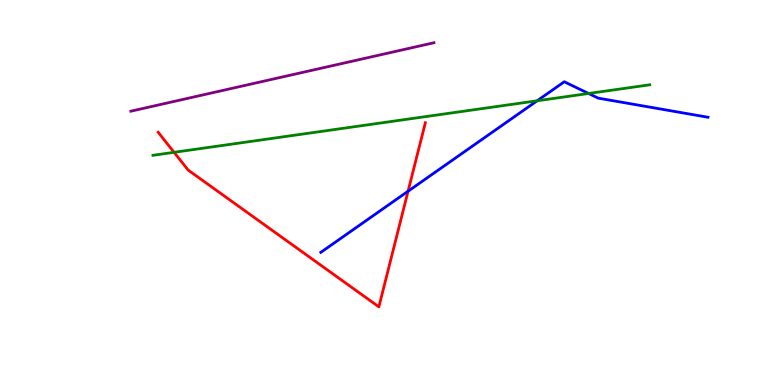[{'lines': ['blue', 'red'], 'intersections': [{'x': 5.27, 'y': 5.03}]}, {'lines': ['green', 'red'], 'intersections': [{'x': 2.25, 'y': 6.04}]}, {'lines': ['purple', 'red'], 'intersections': []}, {'lines': ['blue', 'green'], 'intersections': [{'x': 6.93, 'y': 7.38}, {'x': 7.59, 'y': 7.57}]}, {'lines': ['blue', 'purple'], 'intersections': []}, {'lines': ['green', 'purple'], 'intersections': []}]